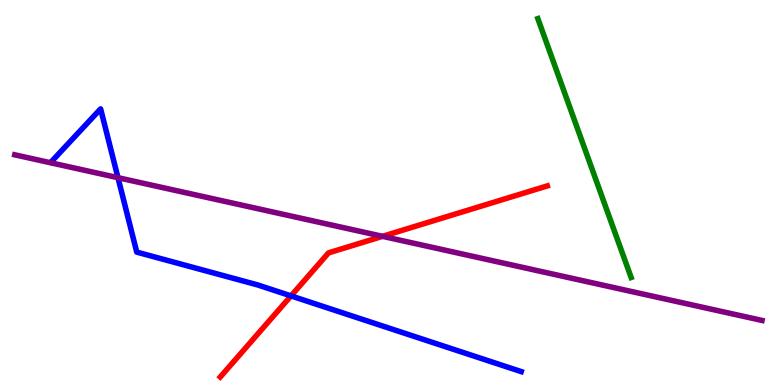[{'lines': ['blue', 'red'], 'intersections': [{'x': 3.75, 'y': 2.31}]}, {'lines': ['green', 'red'], 'intersections': []}, {'lines': ['purple', 'red'], 'intersections': [{'x': 4.94, 'y': 3.86}]}, {'lines': ['blue', 'green'], 'intersections': []}, {'lines': ['blue', 'purple'], 'intersections': [{'x': 1.52, 'y': 5.38}]}, {'lines': ['green', 'purple'], 'intersections': []}]